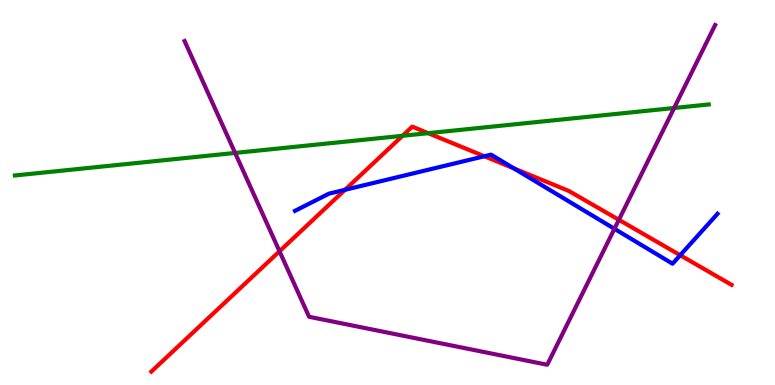[{'lines': ['blue', 'red'], 'intersections': [{'x': 4.45, 'y': 5.07}, {'x': 6.25, 'y': 5.94}, {'x': 6.63, 'y': 5.63}, {'x': 8.78, 'y': 3.37}]}, {'lines': ['green', 'red'], 'intersections': [{'x': 5.19, 'y': 6.47}, {'x': 5.52, 'y': 6.54}]}, {'lines': ['purple', 'red'], 'intersections': [{'x': 3.61, 'y': 3.47}, {'x': 7.99, 'y': 4.29}]}, {'lines': ['blue', 'green'], 'intersections': []}, {'lines': ['blue', 'purple'], 'intersections': [{'x': 7.93, 'y': 4.06}]}, {'lines': ['green', 'purple'], 'intersections': [{'x': 3.03, 'y': 6.03}, {'x': 8.7, 'y': 7.19}]}]